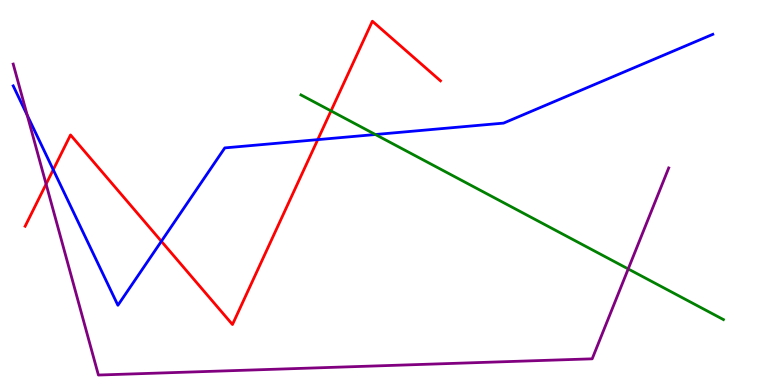[{'lines': ['blue', 'red'], 'intersections': [{'x': 0.687, 'y': 5.59}, {'x': 2.08, 'y': 3.73}, {'x': 4.1, 'y': 6.37}]}, {'lines': ['green', 'red'], 'intersections': [{'x': 4.27, 'y': 7.12}]}, {'lines': ['purple', 'red'], 'intersections': [{'x': 0.595, 'y': 5.22}]}, {'lines': ['blue', 'green'], 'intersections': [{'x': 4.84, 'y': 6.51}]}, {'lines': ['blue', 'purple'], 'intersections': [{'x': 0.351, 'y': 7.01}]}, {'lines': ['green', 'purple'], 'intersections': [{'x': 8.11, 'y': 3.01}]}]